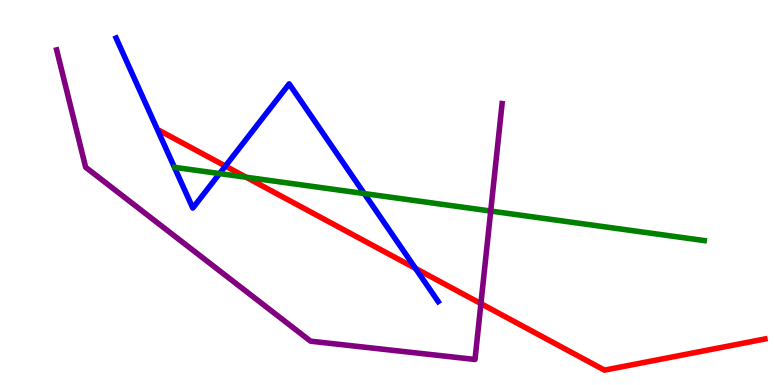[{'lines': ['blue', 'red'], 'intersections': [{'x': 2.91, 'y': 5.69}, {'x': 5.36, 'y': 3.03}]}, {'lines': ['green', 'red'], 'intersections': [{'x': 3.18, 'y': 5.4}]}, {'lines': ['purple', 'red'], 'intersections': [{'x': 6.21, 'y': 2.11}]}, {'lines': ['blue', 'green'], 'intersections': [{'x': 2.83, 'y': 5.49}, {'x': 4.7, 'y': 4.97}]}, {'lines': ['blue', 'purple'], 'intersections': []}, {'lines': ['green', 'purple'], 'intersections': [{'x': 6.33, 'y': 4.52}]}]